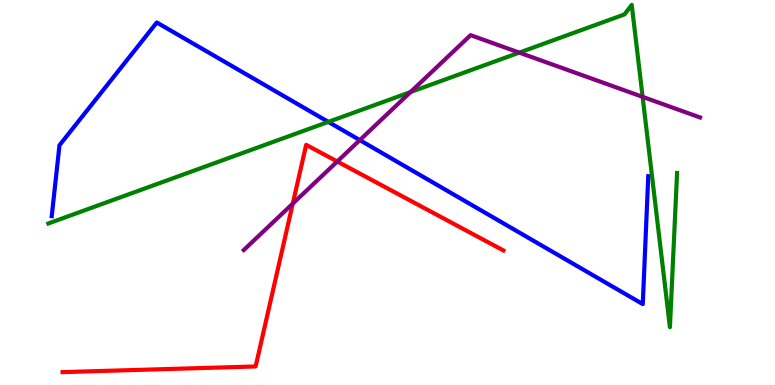[{'lines': ['blue', 'red'], 'intersections': []}, {'lines': ['green', 'red'], 'intersections': []}, {'lines': ['purple', 'red'], 'intersections': [{'x': 3.78, 'y': 4.71}, {'x': 4.35, 'y': 5.81}]}, {'lines': ['blue', 'green'], 'intersections': [{'x': 4.24, 'y': 6.83}]}, {'lines': ['blue', 'purple'], 'intersections': [{'x': 4.64, 'y': 6.36}]}, {'lines': ['green', 'purple'], 'intersections': [{'x': 5.3, 'y': 7.61}, {'x': 6.7, 'y': 8.63}, {'x': 8.29, 'y': 7.48}]}]